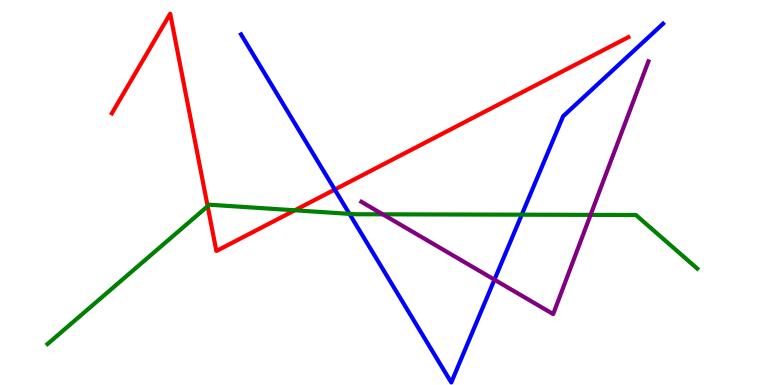[{'lines': ['blue', 'red'], 'intersections': [{'x': 4.32, 'y': 5.08}]}, {'lines': ['green', 'red'], 'intersections': [{'x': 2.68, 'y': 4.64}, {'x': 3.8, 'y': 4.54}]}, {'lines': ['purple', 'red'], 'intersections': []}, {'lines': ['blue', 'green'], 'intersections': [{'x': 4.51, 'y': 4.44}, {'x': 6.73, 'y': 4.42}]}, {'lines': ['blue', 'purple'], 'intersections': [{'x': 6.38, 'y': 2.74}]}, {'lines': ['green', 'purple'], 'intersections': [{'x': 4.94, 'y': 4.43}, {'x': 7.62, 'y': 4.42}]}]